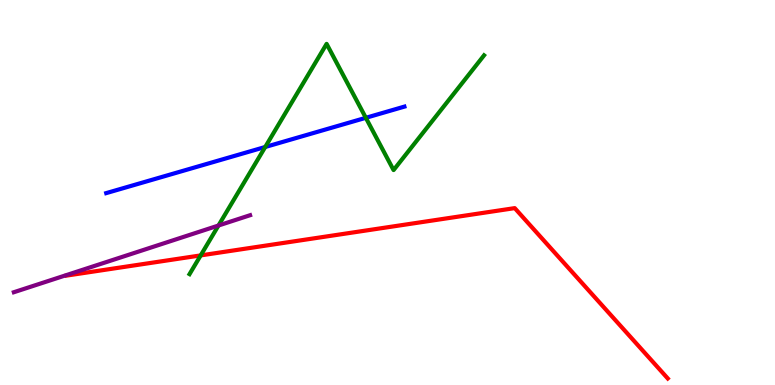[{'lines': ['blue', 'red'], 'intersections': []}, {'lines': ['green', 'red'], 'intersections': [{'x': 2.59, 'y': 3.37}]}, {'lines': ['purple', 'red'], 'intersections': []}, {'lines': ['blue', 'green'], 'intersections': [{'x': 3.42, 'y': 6.18}, {'x': 4.72, 'y': 6.94}]}, {'lines': ['blue', 'purple'], 'intersections': []}, {'lines': ['green', 'purple'], 'intersections': [{'x': 2.82, 'y': 4.14}]}]